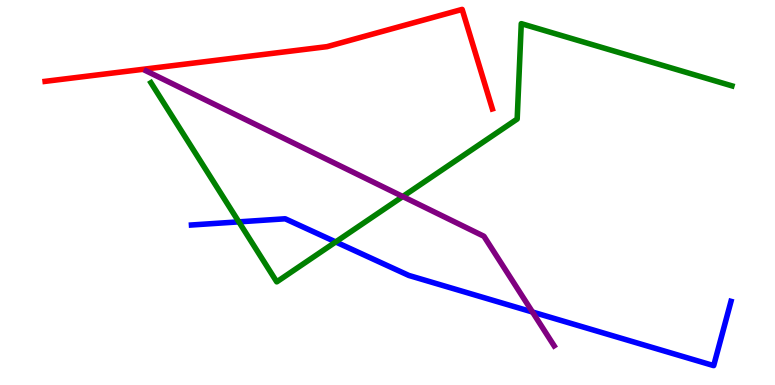[{'lines': ['blue', 'red'], 'intersections': []}, {'lines': ['green', 'red'], 'intersections': []}, {'lines': ['purple', 'red'], 'intersections': []}, {'lines': ['blue', 'green'], 'intersections': [{'x': 3.08, 'y': 4.24}, {'x': 4.33, 'y': 3.72}]}, {'lines': ['blue', 'purple'], 'intersections': [{'x': 6.87, 'y': 1.9}]}, {'lines': ['green', 'purple'], 'intersections': [{'x': 5.2, 'y': 4.9}]}]